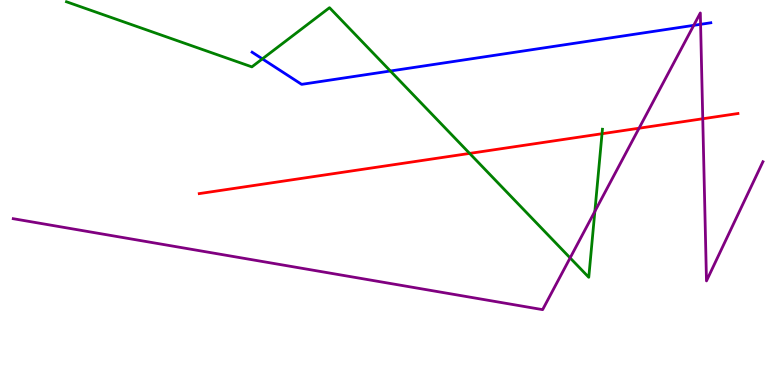[{'lines': ['blue', 'red'], 'intersections': []}, {'lines': ['green', 'red'], 'intersections': [{'x': 6.06, 'y': 6.02}, {'x': 7.77, 'y': 6.53}]}, {'lines': ['purple', 'red'], 'intersections': [{'x': 8.25, 'y': 6.67}, {'x': 9.07, 'y': 6.92}]}, {'lines': ['blue', 'green'], 'intersections': [{'x': 3.39, 'y': 8.47}, {'x': 5.04, 'y': 8.16}]}, {'lines': ['blue', 'purple'], 'intersections': [{'x': 8.95, 'y': 9.34}, {'x': 9.04, 'y': 9.37}]}, {'lines': ['green', 'purple'], 'intersections': [{'x': 7.36, 'y': 3.3}, {'x': 7.68, 'y': 4.51}]}]